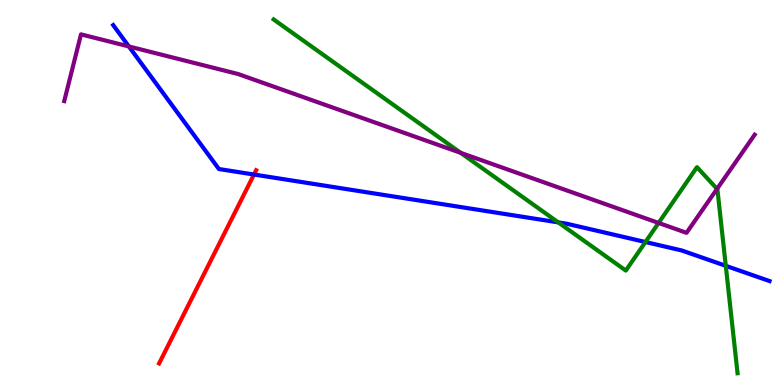[{'lines': ['blue', 'red'], 'intersections': [{'x': 3.28, 'y': 5.47}]}, {'lines': ['green', 'red'], 'intersections': []}, {'lines': ['purple', 'red'], 'intersections': []}, {'lines': ['blue', 'green'], 'intersections': [{'x': 7.2, 'y': 4.22}, {'x': 8.33, 'y': 3.71}, {'x': 9.36, 'y': 3.1}]}, {'lines': ['blue', 'purple'], 'intersections': [{'x': 1.66, 'y': 8.79}]}, {'lines': ['green', 'purple'], 'intersections': [{'x': 5.95, 'y': 6.03}, {'x': 8.5, 'y': 4.21}, {'x': 9.25, 'y': 5.09}]}]